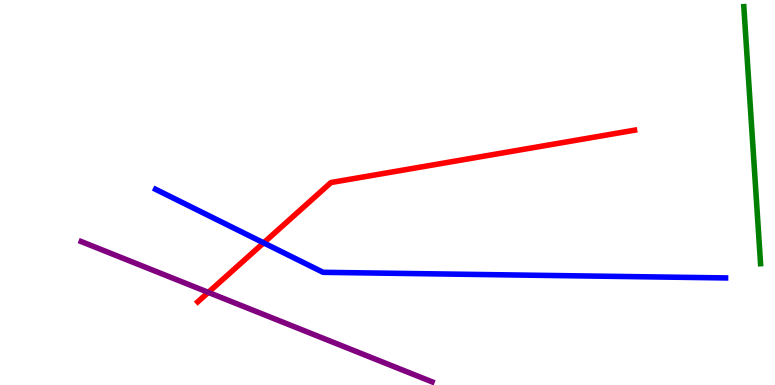[{'lines': ['blue', 'red'], 'intersections': [{'x': 3.4, 'y': 3.69}]}, {'lines': ['green', 'red'], 'intersections': []}, {'lines': ['purple', 'red'], 'intersections': [{'x': 2.69, 'y': 2.41}]}, {'lines': ['blue', 'green'], 'intersections': []}, {'lines': ['blue', 'purple'], 'intersections': []}, {'lines': ['green', 'purple'], 'intersections': []}]